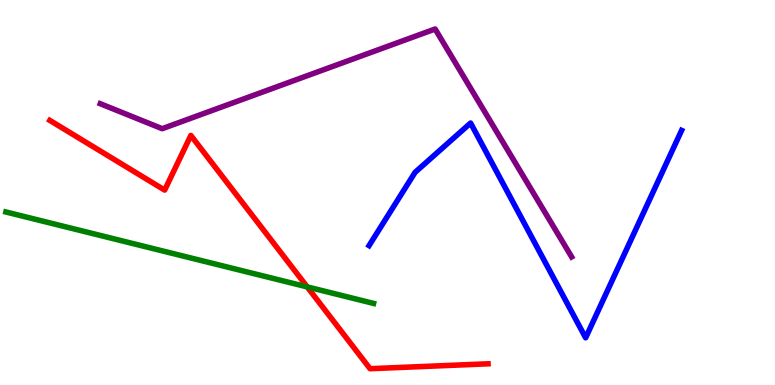[{'lines': ['blue', 'red'], 'intersections': []}, {'lines': ['green', 'red'], 'intersections': [{'x': 3.96, 'y': 2.55}]}, {'lines': ['purple', 'red'], 'intersections': []}, {'lines': ['blue', 'green'], 'intersections': []}, {'lines': ['blue', 'purple'], 'intersections': []}, {'lines': ['green', 'purple'], 'intersections': []}]